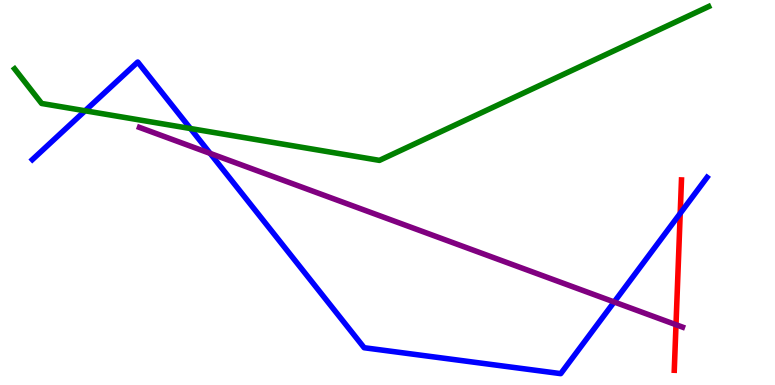[{'lines': ['blue', 'red'], 'intersections': [{'x': 8.78, 'y': 4.46}]}, {'lines': ['green', 'red'], 'intersections': []}, {'lines': ['purple', 'red'], 'intersections': [{'x': 8.72, 'y': 1.57}]}, {'lines': ['blue', 'green'], 'intersections': [{'x': 1.1, 'y': 7.12}, {'x': 2.46, 'y': 6.66}]}, {'lines': ['blue', 'purple'], 'intersections': [{'x': 2.71, 'y': 6.02}, {'x': 7.92, 'y': 2.16}]}, {'lines': ['green', 'purple'], 'intersections': []}]